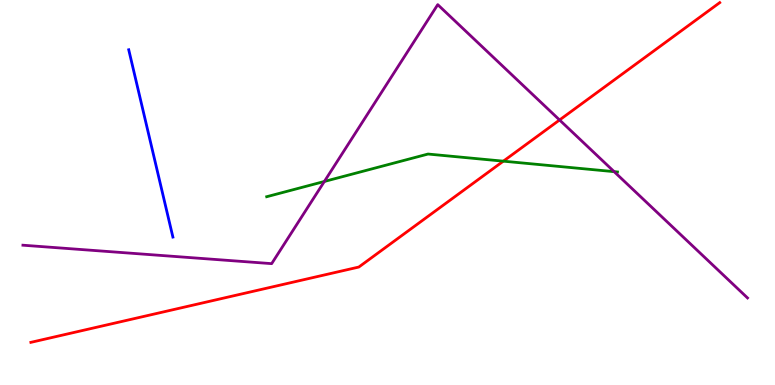[{'lines': ['blue', 'red'], 'intersections': []}, {'lines': ['green', 'red'], 'intersections': [{'x': 6.49, 'y': 5.81}]}, {'lines': ['purple', 'red'], 'intersections': [{'x': 7.22, 'y': 6.88}]}, {'lines': ['blue', 'green'], 'intersections': []}, {'lines': ['blue', 'purple'], 'intersections': []}, {'lines': ['green', 'purple'], 'intersections': [{'x': 4.19, 'y': 5.29}, {'x': 7.92, 'y': 5.54}]}]